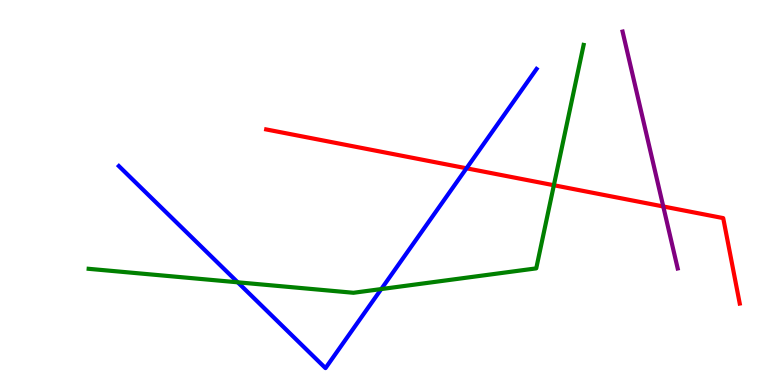[{'lines': ['blue', 'red'], 'intersections': [{'x': 6.02, 'y': 5.63}]}, {'lines': ['green', 'red'], 'intersections': [{'x': 7.15, 'y': 5.19}]}, {'lines': ['purple', 'red'], 'intersections': [{'x': 8.56, 'y': 4.64}]}, {'lines': ['blue', 'green'], 'intersections': [{'x': 3.07, 'y': 2.67}, {'x': 4.92, 'y': 2.49}]}, {'lines': ['blue', 'purple'], 'intersections': []}, {'lines': ['green', 'purple'], 'intersections': []}]